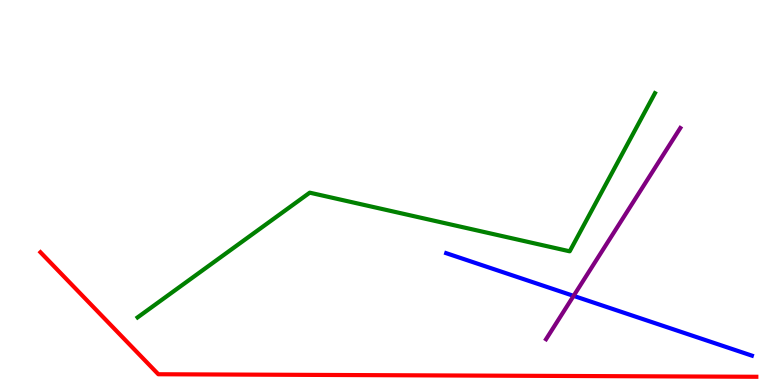[{'lines': ['blue', 'red'], 'intersections': []}, {'lines': ['green', 'red'], 'intersections': []}, {'lines': ['purple', 'red'], 'intersections': []}, {'lines': ['blue', 'green'], 'intersections': []}, {'lines': ['blue', 'purple'], 'intersections': [{'x': 7.4, 'y': 2.31}]}, {'lines': ['green', 'purple'], 'intersections': []}]